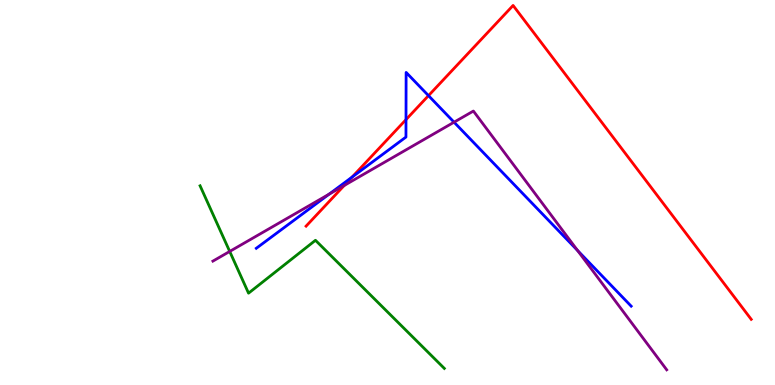[{'lines': ['blue', 'red'], 'intersections': [{'x': 4.54, 'y': 5.4}, {'x': 5.24, 'y': 6.89}, {'x': 5.53, 'y': 7.52}]}, {'lines': ['green', 'red'], 'intersections': []}, {'lines': ['purple', 'red'], 'intersections': [{'x': 4.44, 'y': 5.18}]}, {'lines': ['blue', 'green'], 'intersections': []}, {'lines': ['blue', 'purple'], 'intersections': [{'x': 4.25, 'y': 4.96}, {'x': 5.86, 'y': 6.83}, {'x': 7.45, 'y': 3.5}]}, {'lines': ['green', 'purple'], 'intersections': [{'x': 2.96, 'y': 3.47}]}]